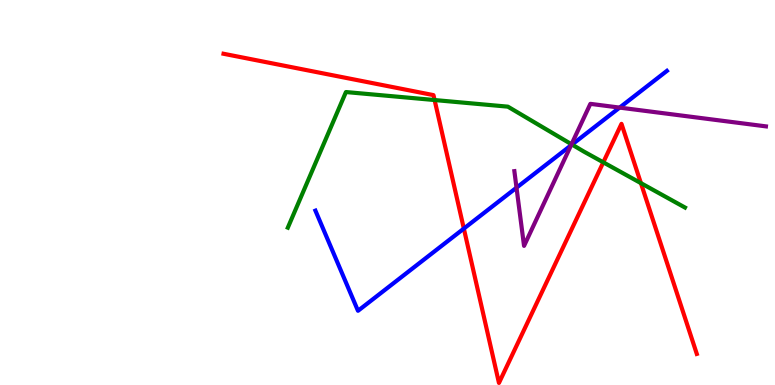[{'lines': ['blue', 'red'], 'intersections': [{'x': 5.99, 'y': 4.06}]}, {'lines': ['green', 'red'], 'intersections': [{'x': 5.61, 'y': 7.4}, {'x': 7.78, 'y': 5.78}, {'x': 8.27, 'y': 5.24}]}, {'lines': ['purple', 'red'], 'intersections': []}, {'lines': ['blue', 'green'], 'intersections': [{'x': 7.38, 'y': 6.24}]}, {'lines': ['blue', 'purple'], 'intersections': [{'x': 6.66, 'y': 5.13}, {'x': 7.37, 'y': 6.22}, {'x': 8.0, 'y': 7.21}]}, {'lines': ['green', 'purple'], 'intersections': [{'x': 7.37, 'y': 6.25}]}]